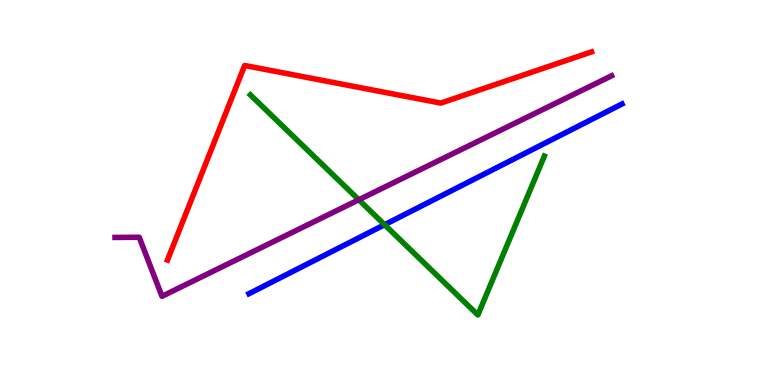[{'lines': ['blue', 'red'], 'intersections': []}, {'lines': ['green', 'red'], 'intersections': []}, {'lines': ['purple', 'red'], 'intersections': []}, {'lines': ['blue', 'green'], 'intersections': [{'x': 4.96, 'y': 4.16}]}, {'lines': ['blue', 'purple'], 'intersections': []}, {'lines': ['green', 'purple'], 'intersections': [{'x': 4.63, 'y': 4.81}]}]